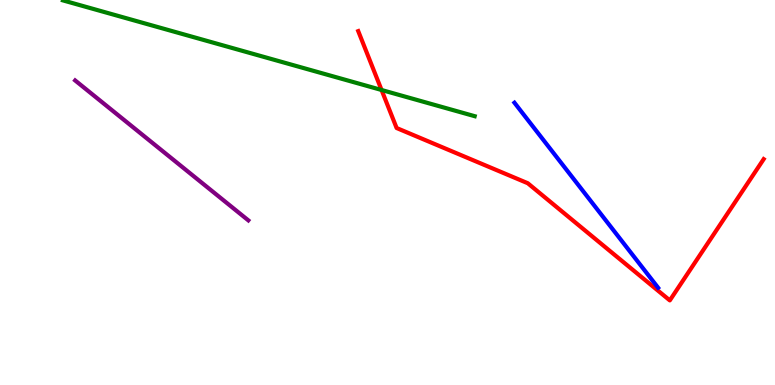[{'lines': ['blue', 'red'], 'intersections': []}, {'lines': ['green', 'red'], 'intersections': [{'x': 4.92, 'y': 7.66}]}, {'lines': ['purple', 'red'], 'intersections': []}, {'lines': ['blue', 'green'], 'intersections': []}, {'lines': ['blue', 'purple'], 'intersections': []}, {'lines': ['green', 'purple'], 'intersections': []}]